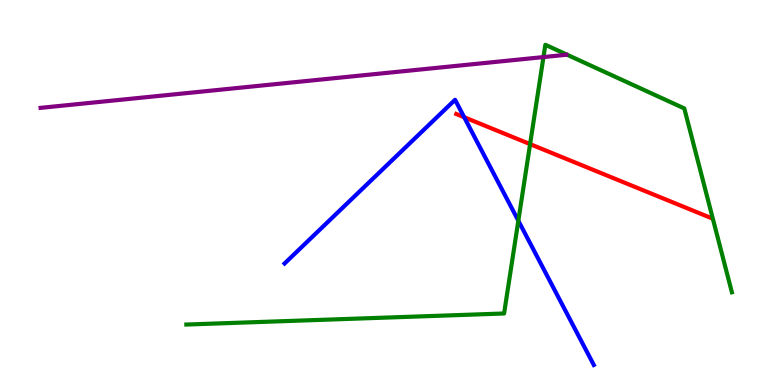[{'lines': ['blue', 'red'], 'intersections': [{'x': 5.99, 'y': 6.96}]}, {'lines': ['green', 'red'], 'intersections': [{'x': 6.84, 'y': 6.26}]}, {'lines': ['purple', 'red'], 'intersections': []}, {'lines': ['blue', 'green'], 'intersections': [{'x': 6.69, 'y': 4.27}]}, {'lines': ['blue', 'purple'], 'intersections': []}, {'lines': ['green', 'purple'], 'intersections': [{'x': 7.01, 'y': 8.52}]}]